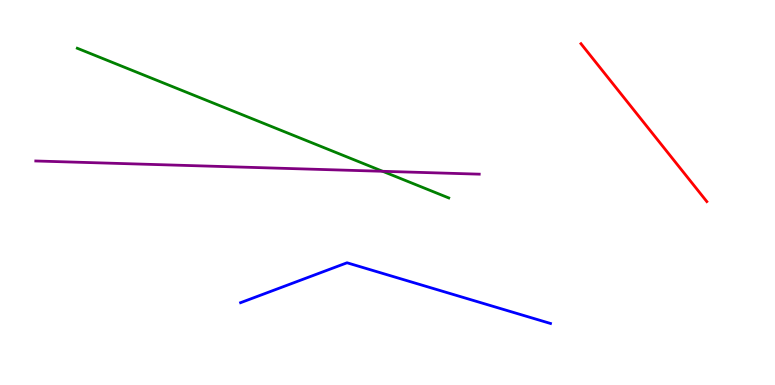[{'lines': ['blue', 'red'], 'intersections': []}, {'lines': ['green', 'red'], 'intersections': []}, {'lines': ['purple', 'red'], 'intersections': []}, {'lines': ['blue', 'green'], 'intersections': []}, {'lines': ['blue', 'purple'], 'intersections': []}, {'lines': ['green', 'purple'], 'intersections': [{'x': 4.94, 'y': 5.55}]}]